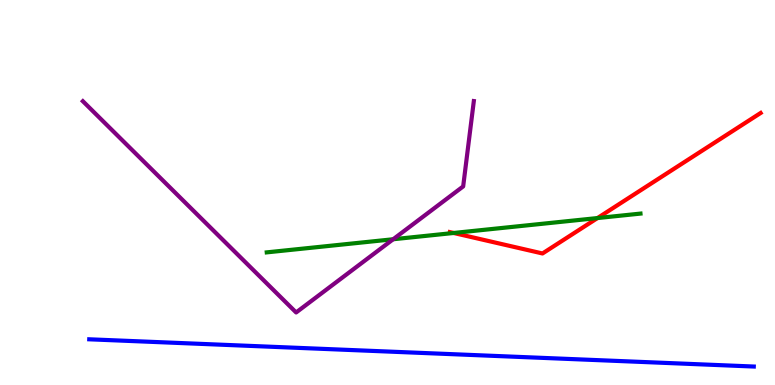[{'lines': ['blue', 'red'], 'intersections': []}, {'lines': ['green', 'red'], 'intersections': [{'x': 5.85, 'y': 3.95}, {'x': 7.71, 'y': 4.34}]}, {'lines': ['purple', 'red'], 'intersections': []}, {'lines': ['blue', 'green'], 'intersections': []}, {'lines': ['blue', 'purple'], 'intersections': []}, {'lines': ['green', 'purple'], 'intersections': [{'x': 5.07, 'y': 3.79}]}]